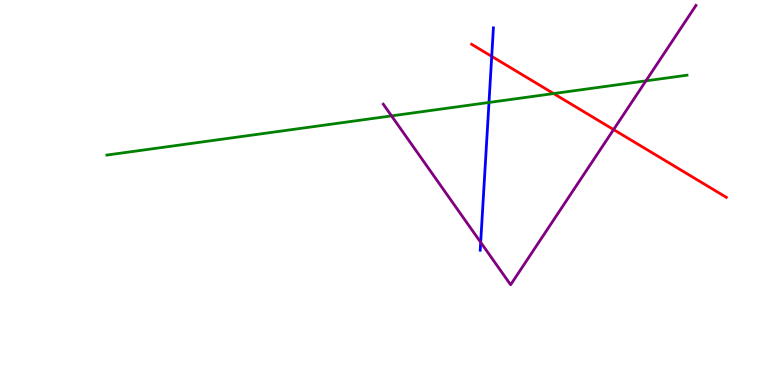[{'lines': ['blue', 'red'], 'intersections': [{'x': 6.34, 'y': 8.54}]}, {'lines': ['green', 'red'], 'intersections': [{'x': 7.14, 'y': 7.57}]}, {'lines': ['purple', 'red'], 'intersections': [{'x': 7.92, 'y': 6.63}]}, {'lines': ['blue', 'green'], 'intersections': [{'x': 6.31, 'y': 7.34}]}, {'lines': ['blue', 'purple'], 'intersections': [{'x': 6.2, 'y': 3.71}]}, {'lines': ['green', 'purple'], 'intersections': [{'x': 5.05, 'y': 6.99}, {'x': 8.33, 'y': 7.9}]}]